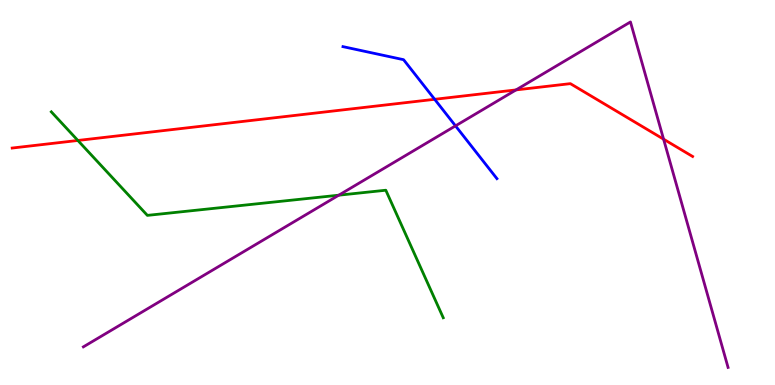[{'lines': ['blue', 'red'], 'intersections': [{'x': 5.61, 'y': 7.42}]}, {'lines': ['green', 'red'], 'intersections': [{'x': 1.0, 'y': 6.35}]}, {'lines': ['purple', 'red'], 'intersections': [{'x': 6.66, 'y': 7.66}, {'x': 8.56, 'y': 6.38}]}, {'lines': ['blue', 'green'], 'intersections': []}, {'lines': ['blue', 'purple'], 'intersections': [{'x': 5.88, 'y': 6.73}]}, {'lines': ['green', 'purple'], 'intersections': [{'x': 4.37, 'y': 4.93}]}]